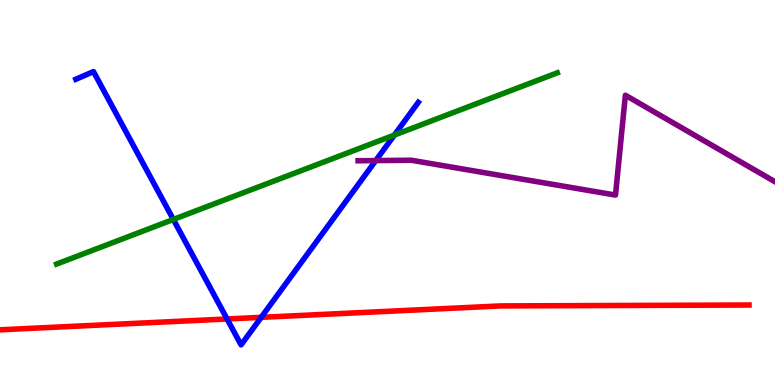[{'lines': ['blue', 'red'], 'intersections': [{'x': 2.93, 'y': 1.71}, {'x': 3.37, 'y': 1.76}]}, {'lines': ['green', 'red'], 'intersections': []}, {'lines': ['purple', 'red'], 'intersections': []}, {'lines': ['blue', 'green'], 'intersections': [{'x': 2.24, 'y': 4.3}, {'x': 5.09, 'y': 6.49}]}, {'lines': ['blue', 'purple'], 'intersections': [{'x': 4.85, 'y': 5.83}]}, {'lines': ['green', 'purple'], 'intersections': []}]